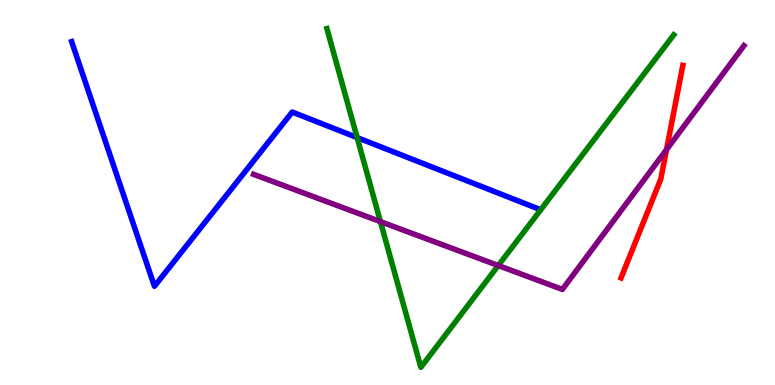[{'lines': ['blue', 'red'], 'intersections': []}, {'lines': ['green', 'red'], 'intersections': []}, {'lines': ['purple', 'red'], 'intersections': [{'x': 8.6, 'y': 6.11}]}, {'lines': ['blue', 'green'], 'intersections': [{'x': 4.61, 'y': 6.43}]}, {'lines': ['blue', 'purple'], 'intersections': []}, {'lines': ['green', 'purple'], 'intersections': [{'x': 4.91, 'y': 4.24}, {'x': 6.43, 'y': 3.1}]}]